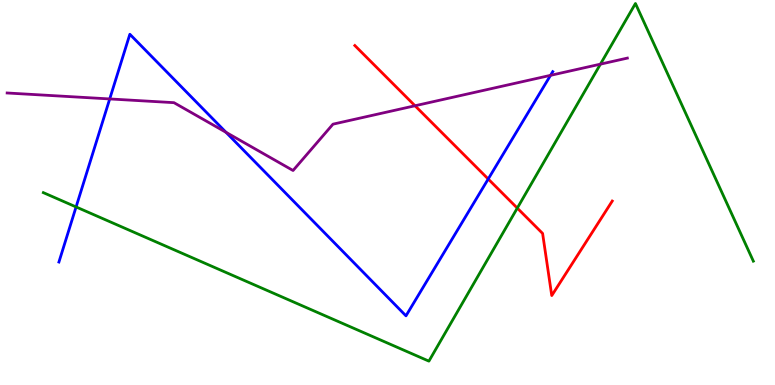[{'lines': ['blue', 'red'], 'intersections': [{'x': 6.3, 'y': 5.35}]}, {'lines': ['green', 'red'], 'intersections': [{'x': 6.67, 'y': 4.59}]}, {'lines': ['purple', 'red'], 'intersections': [{'x': 5.35, 'y': 7.25}]}, {'lines': ['blue', 'green'], 'intersections': [{'x': 0.982, 'y': 4.62}]}, {'lines': ['blue', 'purple'], 'intersections': [{'x': 1.42, 'y': 7.43}, {'x': 2.92, 'y': 6.56}, {'x': 7.1, 'y': 8.04}]}, {'lines': ['green', 'purple'], 'intersections': [{'x': 7.75, 'y': 8.33}]}]